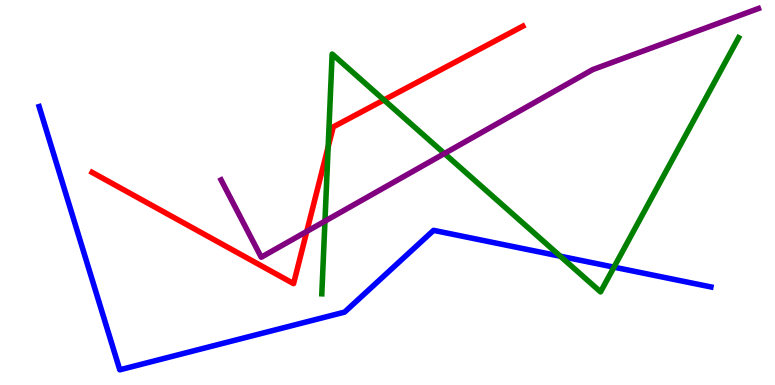[{'lines': ['blue', 'red'], 'intersections': []}, {'lines': ['green', 'red'], 'intersections': [{'x': 4.23, 'y': 6.18}, {'x': 4.95, 'y': 7.4}]}, {'lines': ['purple', 'red'], 'intersections': [{'x': 3.96, 'y': 3.99}]}, {'lines': ['blue', 'green'], 'intersections': [{'x': 7.23, 'y': 3.35}, {'x': 7.92, 'y': 3.06}]}, {'lines': ['blue', 'purple'], 'intersections': []}, {'lines': ['green', 'purple'], 'intersections': [{'x': 4.19, 'y': 4.26}, {'x': 5.73, 'y': 6.01}]}]